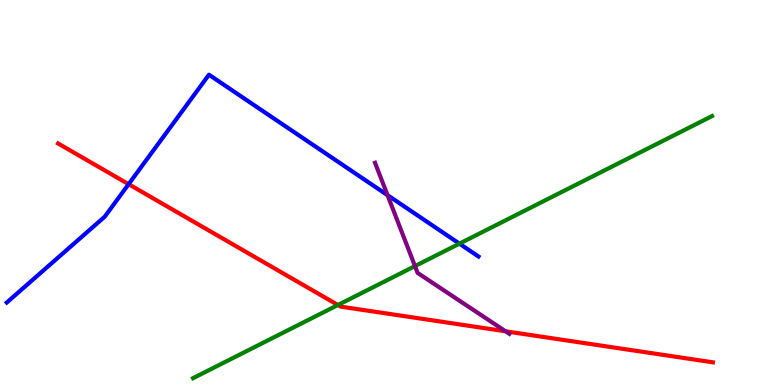[{'lines': ['blue', 'red'], 'intersections': [{'x': 1.66, 'y': 5.22}]}, {'lines': ['green', 'red'], 'intersections': [{'x': 4.36, 'y': 2.08}]}, {'lines': ['purple', 'red'], 'intersections': [{'x': 6.52, 'y': 1.39}]}, {'lines': ['blue', 'green'], 'intersections': [{'x': 5.93, 'y': 3.67}]}, {'lines': ['blue', 'purple'], 'intersections': [{'x': 5.0, 'y': 4.93}]}, {'lines': ['green', 'purple'], 'intersections': [{'x': 5.35, 'y': 3.09}]}]